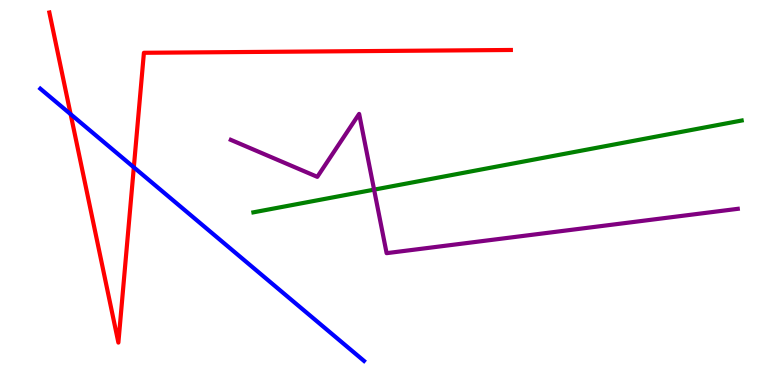[{'lines': ['blue', 'red'], 'intersections': [{'x': 0.911, 'y': 7.03}, {'x': 1.73, 'y': 5.65}]}, {'lines': ['green', 'red'], 'intersections': []}, {'lines': ['purple', 'red'], 'intersections': []}, {'lines': ['blue', 'green'], 'intersections': []}, {'lines': ['blue', 'purple'], 'intersections': []}, {'lines': ['green', 'purple'], 'intersections': [{'x': 4.83, 'y': 5.07}]}]